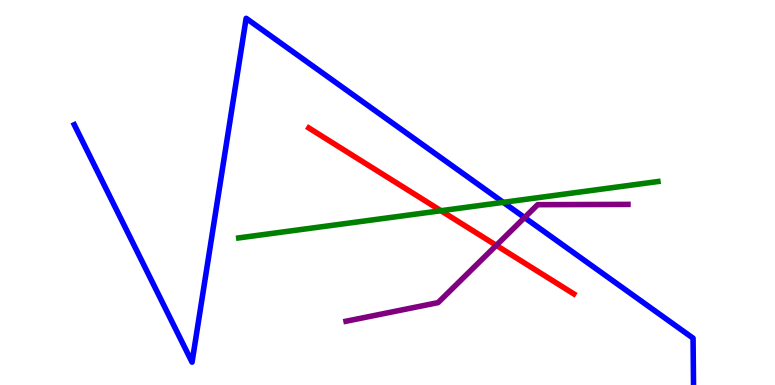[{'lines': ['blue', 'red'], 'intersections': []}, {'lines': ['green', 'red'], 'intersections': [{'x': 5.69, 'y': 4.53}]}, {'lines': ['purple', 'red'], 'intersections': [{'x': 6.4, 'y': 3.63}]}, {'lines': ['blue', 'green'], 'intersections': [{'x': 6.49, 'y': 4.74}]}, {'lines': ['blue', 'purple'], 'intersections': [{'x': 6.77, 'y': 4.35}]}, {'lines': ['green', 'purple'], 'intersections': []}]